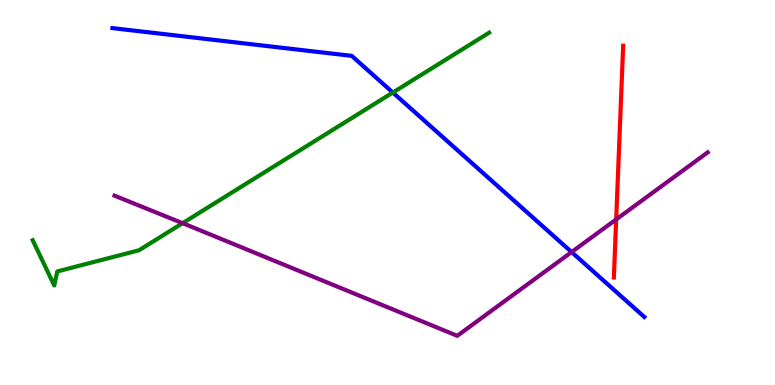[{'lines': ['blue', 'red'], 'intersections': []}, {'lines': ['green', 'red'], 'intersections': []}, {'lines': ['purple', 'red'], 'intersections': [{'x': 7.95, 'y': 4.3}]}, {'lines': ['blue', 'green'], 'intersections': [{'x': 5.07, 'y': 7.6}]}, {'lines': ['blue', 'purple'], 'intersections': [{'x': 7.38, 'y': 3.45}]}, {'lines': ['green', 'purple'], 'intersections': [{'x': 2.36, 'y': 4.2}]}]